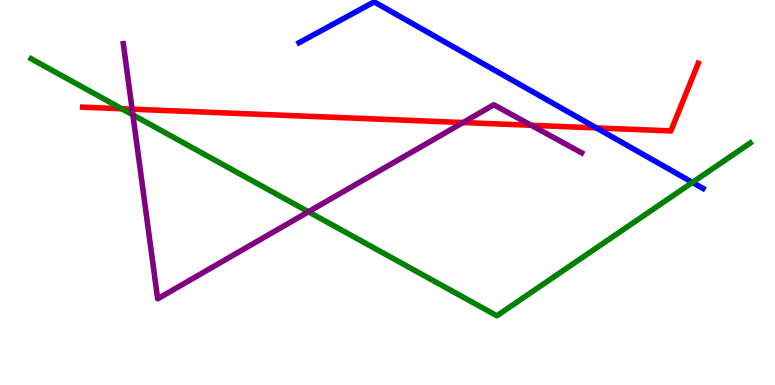[{'lines': ['blue', 'red'], 'intersections': [{'x': 7.7, 'y': 6.68}]}, {'lines': ['green', 'red'], 'intersections': [{'x': 1.57, 'y': 7.18}]}, {'lines': ['purple', 'red'], 'intersections': [{'x': 1.7, 'y': 7.16}, {'x': 5.97, 'y': 6.82}, {'x': 6.86, 'y': 6.75}]}, {'lines': ['blue', 'green'], 'intersections': [{'x': 8.94, 'y': 5.26}]}, {'lines': ['blue', 'purple'], 'intersections': []}, {'lines': ['green', 'purple'], 'intersections': [{'x': 1.71, 'y': 7.02}, {'x': 3.98, 'y': 4.5}]}]